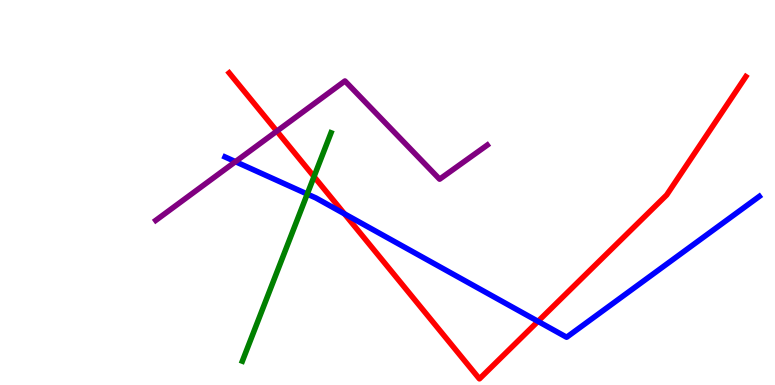[{'lines': ['blue', 'red'], 'intersections': [{'x': 4.44, 'y': 4.45}, {'x': 6.94, 'y': 1.65}]}, {'lines': ['green', 'red'], 'intersections': [{'x': 4.05, 'y': 5.41}]}, {'lines': ['purple', 'red'], 'intersections': [{'x': 3.57, 'y': 6.59}]}, {'lines': ['blue', 'green'], 'intersections': [{'x': 3.96, 'y': 4.96}]}, {'lines': ['blue', 'purple'], 'intersections': [{'x': 3.04, 'y': 5.8}]}, {'lines': ['green', 'purple'], 'intersections': []}]